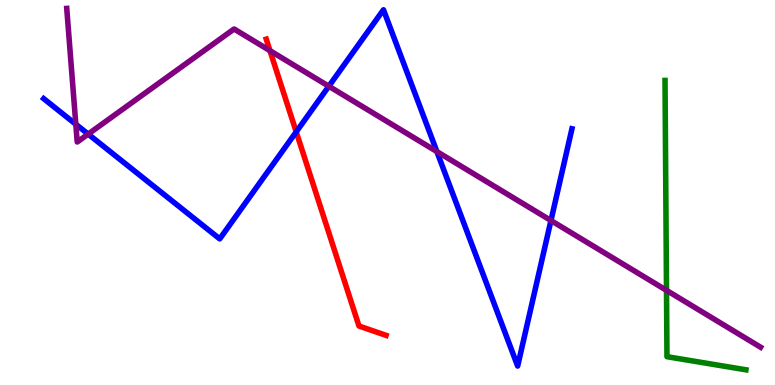[{'lines': ['blue', 'red'], 'intersections': [{'x': 3.82, 'y': 6.58}]}, {'lines': ['green', 'red'], 'intersections': []}, {'lines': ['purple', 'red'], 'intersections': [{'x': 3.48, 'y': 8.68}]}, {'lines': ['blue', 'green'], 'intersections': []}, {'lines': ['blue', 'purple'], 'intersections': [{'x': 0.978, 'y': 6.77}, {'x': 1.14, 'y': 6.52}, {'x': 4.24, 'y': 7.76}, {'x': 5.64, 'y': 6.06}, {'x': 7.11, 'y': 4.27}]}, {'lines': ['green', 'purple'], 'intersections': [{'x': 8.6, 'y': 2.46}]}]